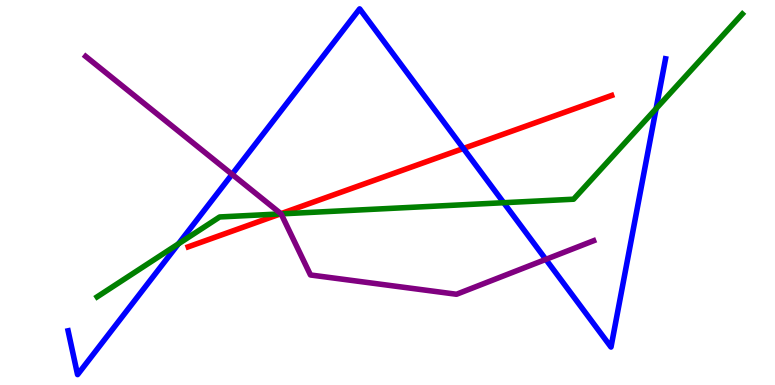[{'lines': ['blue', 'red'], 'intersections': [{'x': 5.98, 'y': 6.14}]}, {'lines': ['green', 'red'], 'intersections': [{'x': 3.62, 'y': 4.44}]}, {'lines': ['purple', 'red'], 'intersections': [{'x': 3.62, 'y': 4.45}]}, {'lines': ['blue', 'green'], 'intersections': [{'x': 2.3, 'y': 3.67}, {'x': 6.5, 'y': 4.73}, {'x': 8.47, 'y': 7.18}]}, {'lines': ['blue', 'purple'], 'intersections': [{'x': 2.99, 'y': 5.47}, {'x': 7.04, 'y': 3.26}]}, {'lines': ['green', 'purple'], 'intersections': [{'x': 3.63, 'y': 4.44}]}]